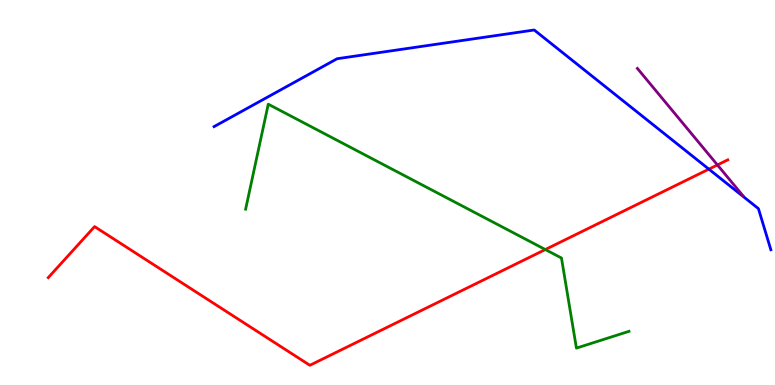[{'lines': ['blue', 'red'], 'intersections': [{'x': 9.15, 'y': 5.61}]}, {'lines': ['green', 'red'], 'intersections': [{'x': 7.04, 'y': 3.52}]}, {'lines': ['purple', 'red'], 'intersections': [{'x': 9.26, 'y': 5.72}]}, {'lines': ['blue', 'green'], 'intersections': []}, {'lines': ['blue', 'purple'], 'intersections': []}, {'lines': ['green', 'purple'], 'intersections': []}]